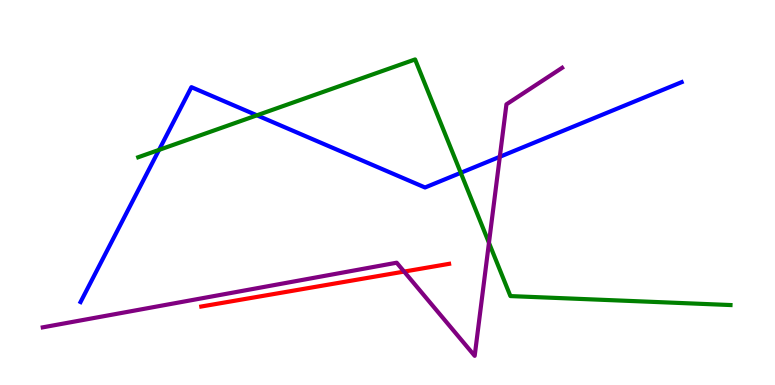[{'lines': ['blue', 'red'], 'intersections': []}, {'lines': ['green', 'red'], 'intersections': []}, {'lines': ['purple', 'red'], 'intersections': [{'x': 5.21, 'y': 2.95}]}, {'lines': ['blue', 'green'], 'intersections': [{'x': 2.05, 'y': 6.11}, {'x': 3.32, 'y': 7.01}, {'x': 5.95, 'y': 5.51}]}, {'lines': ['blue', 'purple'], 'intersections': [{'x': 6.45, 'y': 5.93}]}, {'lines': ['green', 'purple'], 'intersections': [{'x': 6.31, 'y': 3.69}]}]